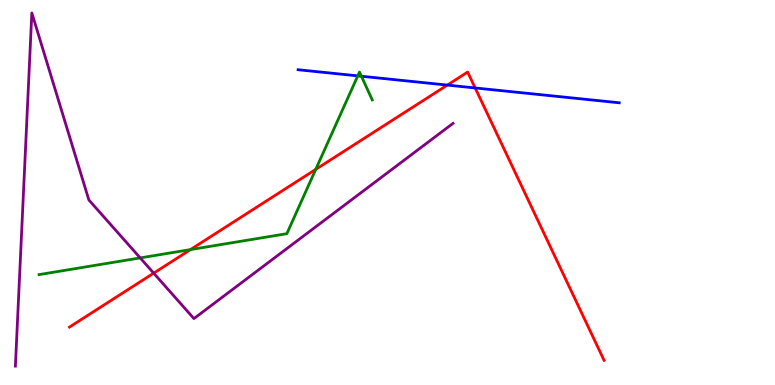[{'lines': ['blue', 'red'], 'intersections': [{'x': 5.77, 'y': 7.79}, {'x': 6.13, 'y': 7.72}]}, {'lines': ['green', 'red'], 'intersections': [{'x': 2.46, 'y': 3.52}, {'x': 4.07, 'y': 5.6}]}, {'lines': ['purple', 'red'], 'intersections': [{'x': 1.98, 'y': 2.91}]}, {'lines': ['blue', 'green'], 'intersections': [{'x': 4.62, 'y': 8.03}, {'x': 4.66, 'y': 8.02}]}, {'lines': ['blue', 'purple'], 'intersections': []}, {'lines': ['green', 'purple'], 'intersections': [{'x': 1.81, 'y': 3.3}]}]